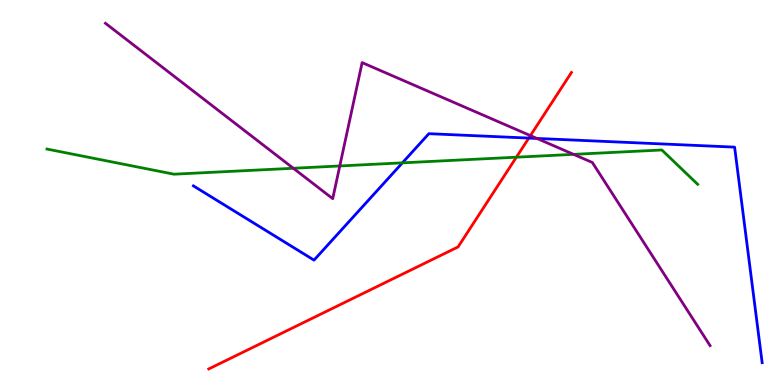[{'lines': ['blue', 'red'], 'intersections': [{'x': 6.82, 'y': 6.41}]}, {'lines': ['green', 'red'], 'intersections': [{'x': 6.66, 'y': 5.92}]}, {'lines': ['purple', 'red'], 'intersections': [{'x': 6.84, 'y': 6.48}]}, {'lines': ['blue', 'green'], 'intersections': [{'x': 5.19, 'y': 5.77}]}, {'lines': ['blue', 'purple'], 'intersections': [{'x': 6.93, 'y': 6.4}]}, {'lines': ['green', 'purple'], 'intersections': [{'x': 3.78, 'y': 5.63}, {'x': 4.38, 'y': 5.69}, {'x': 7.4, 'y': 5.99}]}]